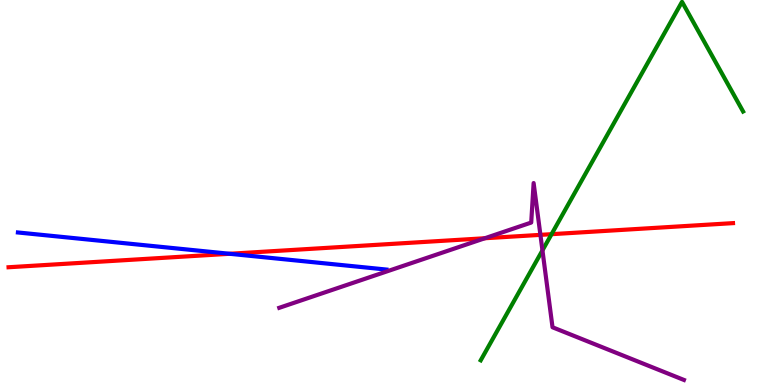[{'lines': ['blue', 'red'], 'intersections': [{'x': 2.96, 'y': 3.41}]}, {'lines': ['green', 'red'], 'intersections': [{'x': 7.12, 'y': 3.92}]}, {'lines': ['purple', 'red'], 'intersections': [{'x': 6.26, 'y': 3.81}, {'x': 6.97, 'y': 3.9}]}, {'lines': ['blue', 'green'], 'intersections': []}, {'lines': ['blue', 'purple'], 'intersections': []}, {'lines': ['green', 'purple'], 'intersections': [{'x': 7.0, 'y': 3.5}]}]